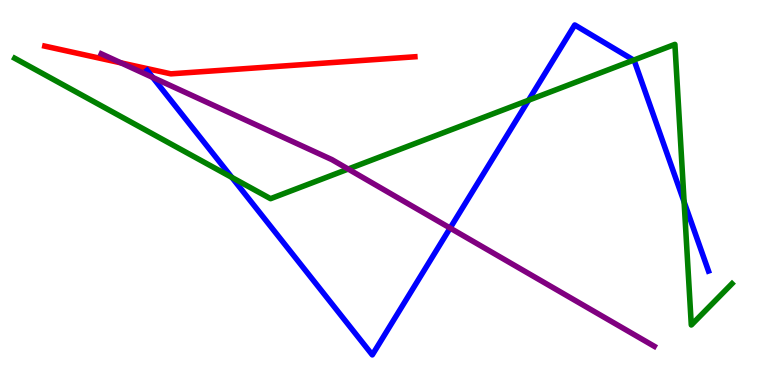[{'lines': ['blue', 'red'], 'intersections': []}, {'lines': ['green', 'red'], 'intersections': []}, {'lines': ['purple', 'red'], 'intersections': [{'x': 1.56, 'y': 8.37}]}, {'lines': ['blue', 'green'], 'intersections': [{'x': 2.99, 'y': 5.39}, {'x': 6.82, 'y': 7.4}, {'x': 8.18, 'y': 8.44}, {'x': 8.83, 'y': 4.76}]}, {'lines': ['blue', 'purple'], 'intersections': [{'x': 1.97, 'y': 7.99}, {'x': 5.81, 'y': 4.08}]}, {'lines': ['green', 'purple'], 'intersections': [{'x': 4.49, 'y': 5.61}]}]